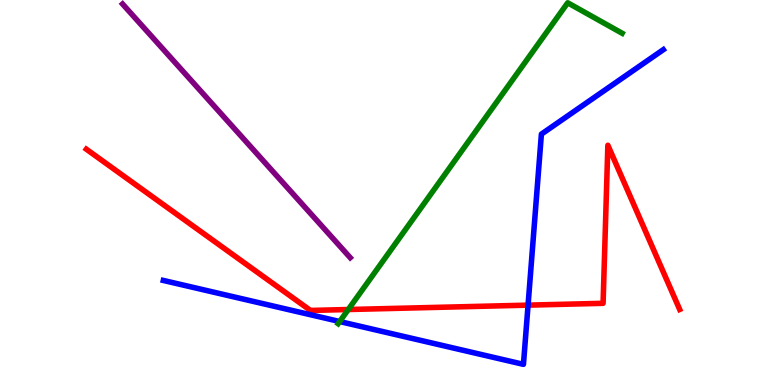[{'lines': ['blue', 'red'], 'intersections': [{'x': 6.81, 'y': 2.07}]}, {'lines': ['green', 'red'], 'intersections': [{'x': 4.49, 'y': 1.96}]}, {'lines': ['purple', 'red'], 'intersections': []}, {'lines': ['blue', 'green'], 'intersections': [{'x': 4.38, 'y': 1.65}]}, {'lines': ['blue', 'purple'], 'intersections': []}, {'lines': ['green', 'purple'], 'intersections': []}]